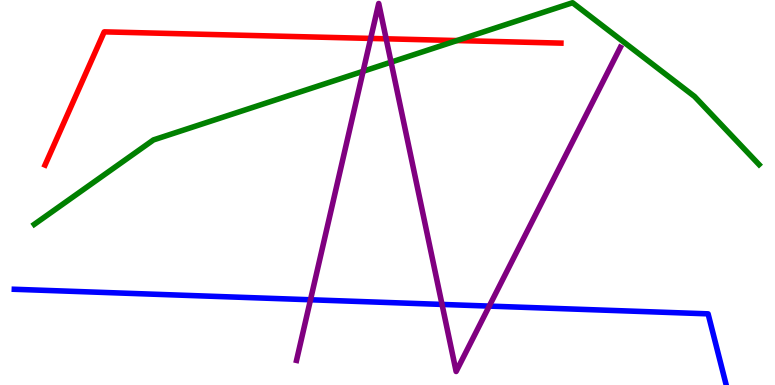[{'lines': ['blue', 'red'], 'intersections': []}, {'lines': ['green', 'red'], 'intersections': [{'x': 5.9, 'y': 8.95}]}, {'lines': ['purple', 'red'], 'intersections': [{'x': 4.78, 'y': 9.0}, {'x': 4.98, 'y': 8.99}]}, {'lines': ['blue', 'green'], 'intersections': []}, {'lines': ['blue', 'purple'], 'intersections': [{'x': 4.01, 'y': 2.21}, {'x': 5.7, 'y': 2.09}, {'x': 6.31, 'y': 2.05}]}, {'lines': ['green', 'purple'], 'intersections': [{'x': 4.69, 'y': 8.15}, {'x': 5.05, 'y': 8.39}]}]